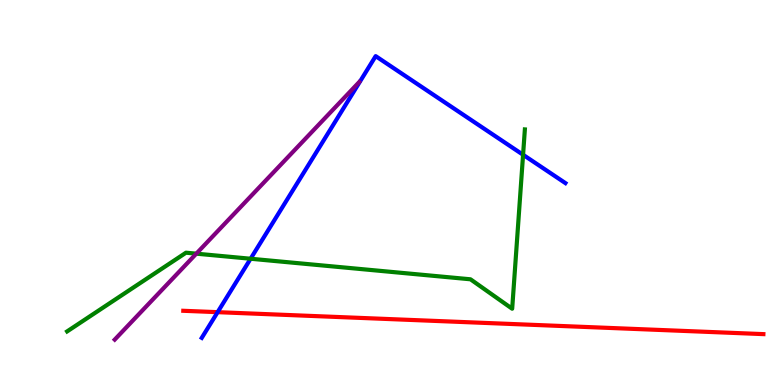[{'lines': ['blue', 'red'], 'intersections': [{'x': 2.81, 'y': 1.89}]}, {'lines': ['green', 'red'], 'intersections': []}, {'lines': ['purple', 'red'], 'intersections': []}, {'lines': ['blue', 'green'], 'intersections': [{'x': 3.23, 'y': 3.28}, {'x': 6.75, 'y': 5.98}]}, {'lines': ['blue', 'purple'], 'intersections': []}, {'lines': ['green', 'purple'], 'intersections': [{'x': 2.53, 'y': 3.41}]}]